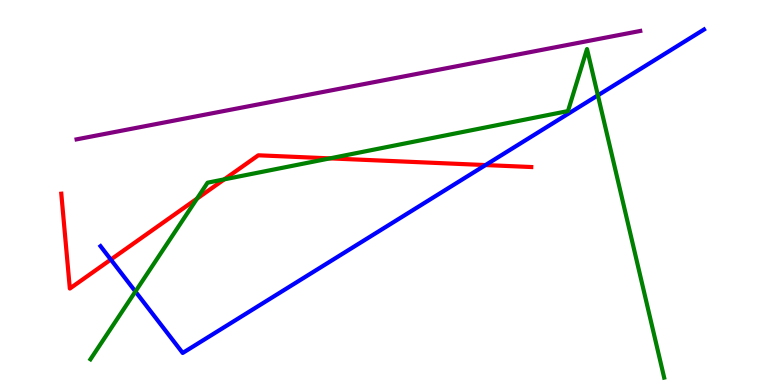[{'lines': ['blue', 'red'], 'intersections': [{'x': 1.43, 'y': 3.26}, {'x': 6.26, 'y': 5.71}]}, {'lines': ['green', 'red'], 'intersections': [{'x': 2.54, 'y': 4.84}, {'x': 2.89, 'y': 5.34}, {'x': 4.26, 'y': 5.89}]}, {'lines': ['purple', 'red'], 'intersections': []}, {'lines': ['blue', 'green'], 'intersections': [{'x': 1.75, 'y': 2.43}, {'x': 7.71, 'y': 7.52}]}, {'lines': ['blue', 'purple'], 'intersections': []}, {'lines': ['green', 'purple'], 'intersections': []}]